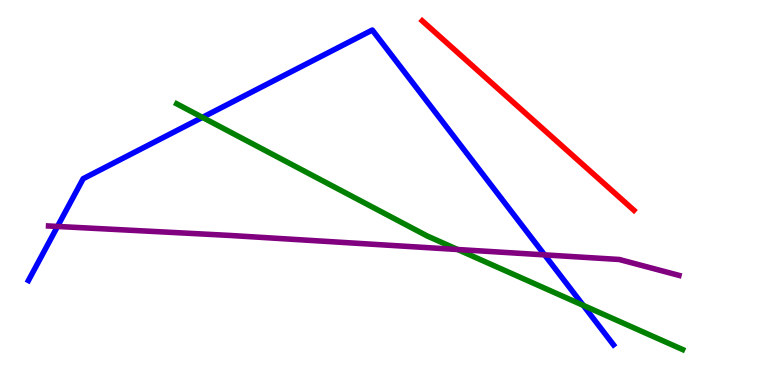[{'lines': ['blue', 'red'], 'intersections': []}, {'lines': ['green', 'red'], 'intersections': []}, {'lines': ['purple', 'red'], 'intersections': []}, {'lines': ['blue', 'green'], 'intersections': [{'x': 2.61, 'y': 6.95}, {'x': 7.53, 'y': 2.07}]}, {'lines': ['blue', 'purple'], 'intersections': [{'x': 0.742, 'y': 4.12}, {'x': 7.03, 'y': 3.38}]}, {'lines': ['green', 'purple'], 'intersections': [{'x': 5.9, 'y': 3.52}]}]